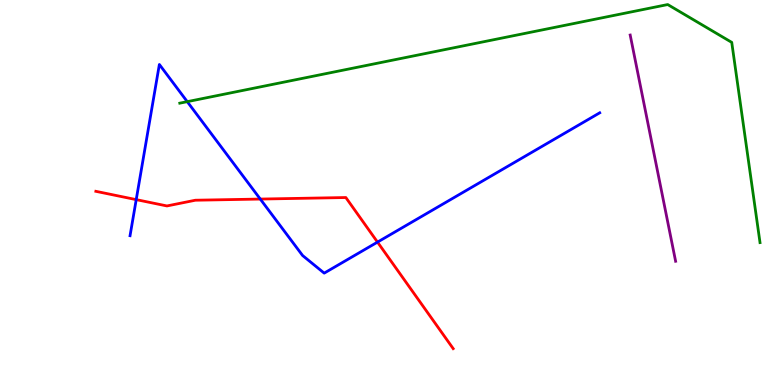[{'lines': ['blue', 'red'], 'intersections': [{'x': 1.76, 'y': 4.81}, {'x': 3.36, 'y': 4.83}, {'x': 4.87, 'y': 3.71}]}, {'lines': ['green', 'red'], 'intersections': []}, {'lines': ['purple', 'red'], 'intersections': []}, {'lines': ['blue', 'green'], 'intersections': [{'x': 2.42, 'y': 7.36}]}, {'lines': ['blue', 'purple'], 'intersections': []}, {'lines': ['green', 'purple'], 'intersections': []}]